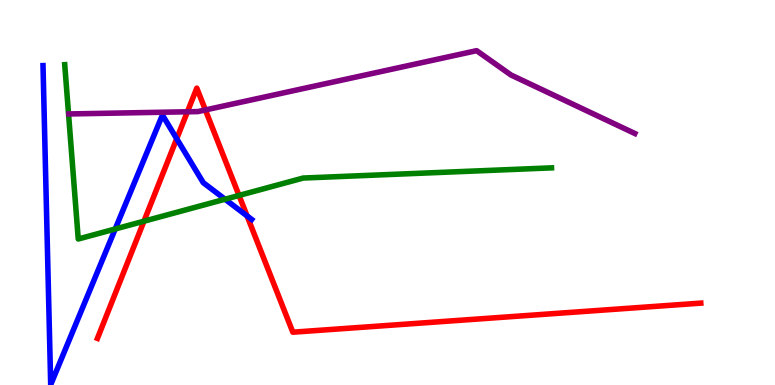[{'lines': ['blue', 'red'], 'intersections': [{'x': 2.28, 'y': 6.4}, {'x': 3.19, 'y': 4.39}]}, {'lines': ['green', 'red'], 'intersections': [{'x': 1.86, 'y': 4.25}, {'x': 3.08, 'y': 4.92}]}, {'lines': ['purple', 'red'], 'intersections': [{'x': 2.42, 'y': 7.1}, {'x': 2.65, 'y': 7.14}]}, {'lines': ['blue', 'green'], 'intersections': [{'x': 1.49, 'y': 4.05}, {'x': 2.9, 'y': 4.83}]}, {'lines': ['blue', 'purple'], 'intersections': []}, {'lines': ['green', 'purple'], 'intersections': []}]